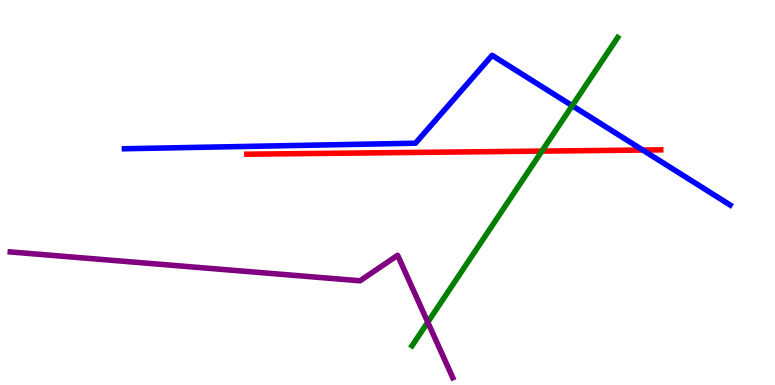[{'lines': ['blue', 'red'], 'intersections': [{'x': 8.29, 'y': 6.1}]}, {'lines': ['green', 'red'], 'intersections': [{'x': 6.99, 'y': 6.08}]}, {'lines': ['purple', 'red'], 'intersections': []}, {'lines': ['blue', 'green'], 'intersections': [{'x': 7.38, 'y': 7.25}]}, {'lines': ['blue', 'purple'], 'intersections': []}, {'lines': ['green', 'purple'], 'intersections': [{'x': 5.52, 'y': 1.63}]}]